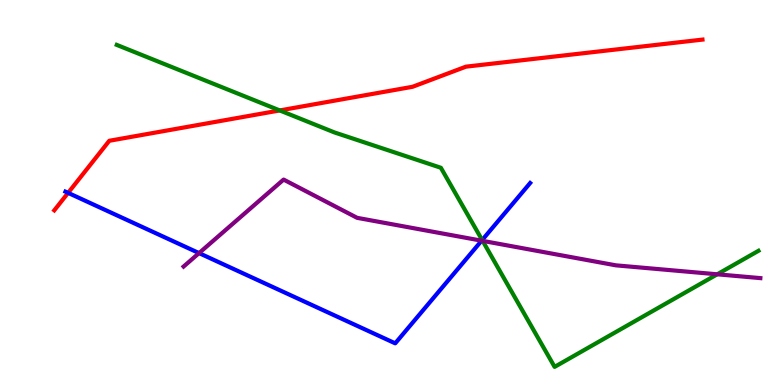[{'lines': ['blue', 'red'], 'intersections': [{'x': 0.879, 'y': 4.99}]}, {'lines': ['green', 'red'], 'intersections': [{'x': 3.61, 'y': 7.13}]}, {'lines': ['purple', 'red'], 'intersections': []}, {'lines': ['blue', 'green'], 'intersections': [{'x': 6.22, 'y': 3.76}]}, {'lines': ['blue', 'purple'], 'intersections': [{'x': 2.57, 'y': 3.43}, {'x': 6.21, 'y': 3.75}]}, {'lines': ['green', 'purple'], 'intersections': [{'x': 6.23, 'y': 3.74}, {'x': 9.25, 'y': 2.88}]}]